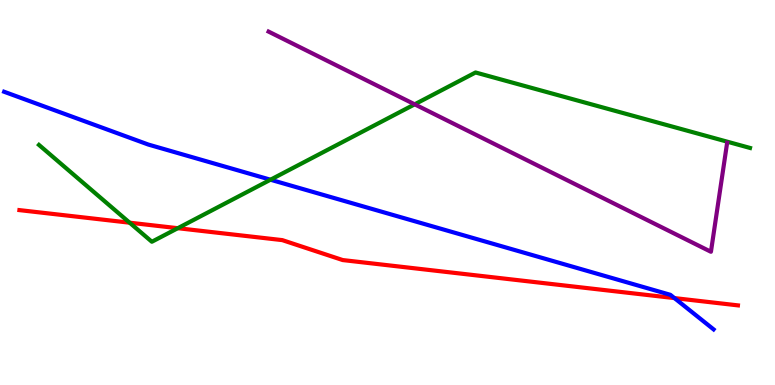[{'lines': ['blue', 'red'], 'intersections': [{'x': 8.7, 'y': 2.26}]}, {'lines': ['green', 'red'], 'intersections': [{'x': 1.67, 'y': 4.22}, {'x': 2.29, 'y': 4.07}]}, {'lines': ['purple', 'red'], 'intersections': []}, {'lines': ['blue', 'green'], 'intersections': [{'x': 3.49, 'y': 5.33}]}, {'lines': ['blue', 'purple'], 'intersections': []}, {'lines': ['green', 'purple'], 'intersections': [{'x': 5.35, 'y': 7.29}]}]